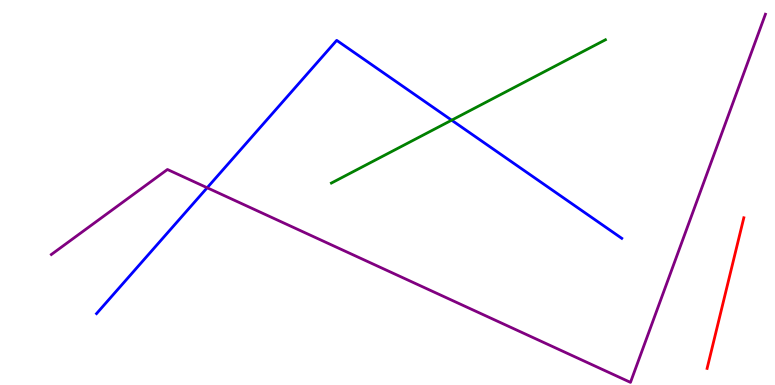[{'lines': ['blue', 'red'], 'intersections': []}, {'lines': ['green', 'red'], 'intersections': []}, {'lines': ['purple', 'red'], 'intersections': []}, {'lines': ['blue', 'green'], 'intersections': [{'x': 5.83, 'y': 6.88}]}, {'lines': ['blue', 'purple'], 'intersections': [{'x': 2.67, 'y': 5.12}]}, {'lines': ['green', 'purple'], 'intersections': []}]